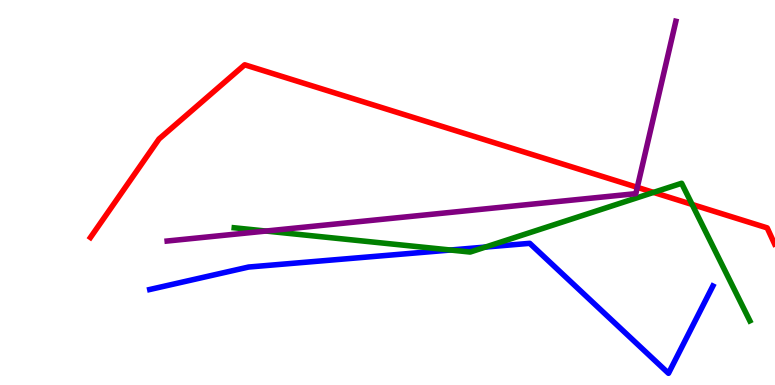[{'lines': ['blue', 'red'], 'intersections': []}, {'lines': ['green', 'red'], 'intersections': [{'x': 8.43, 'y': 5.0}, {'x': 8.93, 'y': 4.69}]}, {'lines': ['purple', 'red'], 'intersections': [{'x': 8.22, 'y': 5.13}]}, {'lines': ['blue', 'green'], 'intersections': [{'x': 5.81, 'y': 3.51}, {'x': 6.26, 'y': 3.58}]}, {'lines': ['blue', 'purple'], 'intersections': []}, {'lines': ['green', 'purple'], 'intersections': [{'x': 3.43, 'y': 4.0}]}]